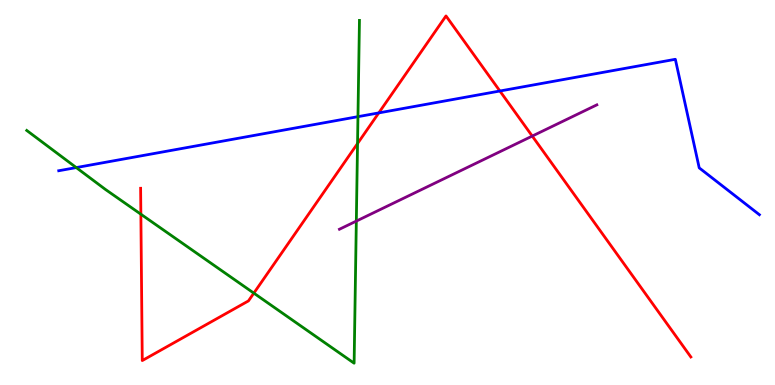[{'lines': ['blue', 'red'], 'intersections': [{'x': 4.89, 'y': 7.07}, {'x': 6.45, 'y': 7.64}]}, {'lines': ['green', 'red'], 'intersections': [{'x': 1.82, 'y': 4.44}, {'x': 3.28, 'y': 2.39}, {'x': 4.61, 'y': 6.27}]}, {'lines': ['purple', 'red'], 'intersections': [{'x': 6.87, 'y': 6.47}]}, {'lines': ['blue', 'green'], 'intersections': [{'x': 0.984, 'y': 5.65}, {'x': 4.62, 'y': 6.97}]}, {'lines': ['blue', 'purple'], 'intersections': []}, {'lines': ['green', 'purple'], 'intersections': [{'x': 4.6, 'y': 4.26}]}]